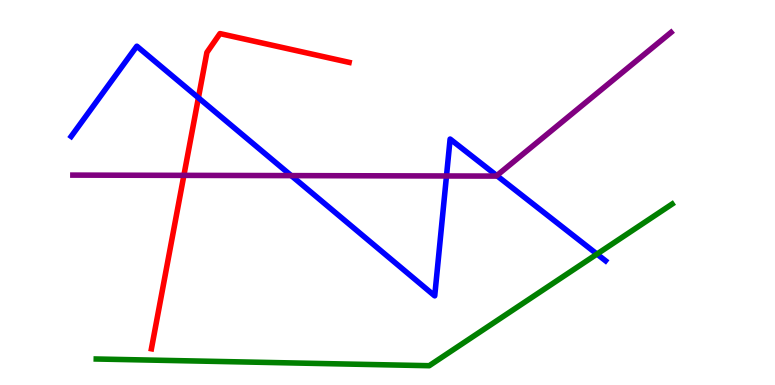[{'lines': ['blue', 'red'], 'intersections': [{'x': 2.56, 'y': 7.46}]}, {'lines': ['green', 'red'], 'intersections': []}, {'lines': ['purple', 'red'], 'intersections': [{'x': 2.37, 'y': 5.45}]}, {'lines': ['blue', 'green'], 'intersections': [{'x': 7.7, 'y': 3.4}]}, {'lines': ['blue', 'purple'], 'intersections': [{'x': 3.76, 'y': 5.44}, {'x': 5.76, 'y': 5.43}, {'x': 6.41, 'y': 5.44}]}, {'lines': ['green', 'purple'], 'intersections': []}]